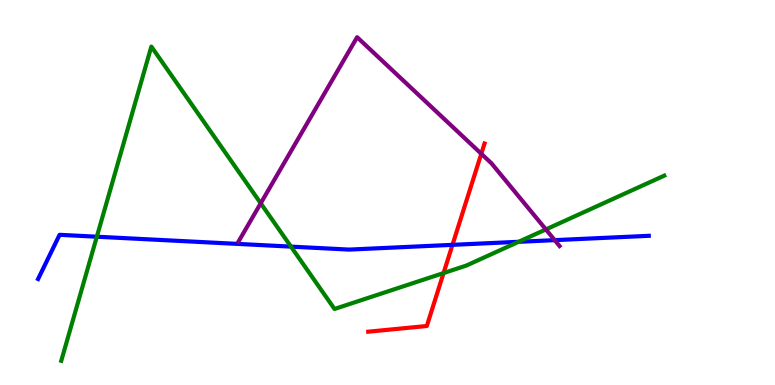[{'lines': ['blue', 'red'], 'intersections': [{'x': 5.84, 'y': 3.64}]}, {'lines': ['green', 'red'], 'intersections': [{'x': 5.72, 'y': 2.91}]}, {'lines': ['purple', 'red'], 'intersections': [{'x': 6.21, 'y': 6.01}]}, {'lines': ['blue', 'green'], 'intersections': [{'x': 1.25, 'y': 3.85}, {'x': 3.75, 'y': 3.59}, {'x': 6.69, 'y': 3.72}]}, {'lines': ['blue', 'purple'], 'intersections': [{'x': 7.16, 'y': 3.76}]}, {'lines': ['green', 'purple'], 'intersections': [{'x': 3.36, 'y': 4.72}, {'x': 7.04, 'y': 4.04}]}]